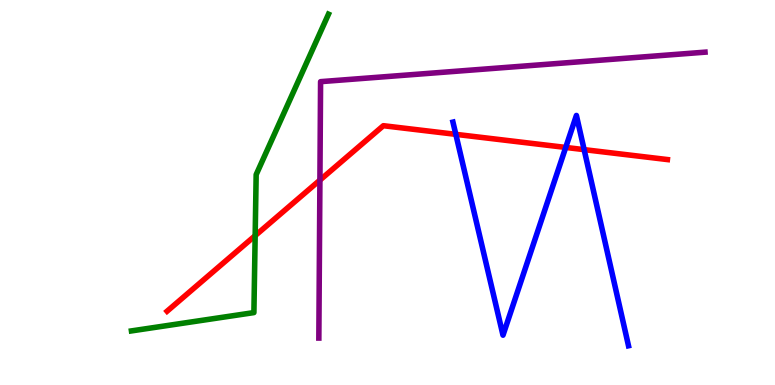[{'lines': ['blue', 'red'], 'intersections': [{'x': 5.88, 'y': 6.51}, {'x': 7.3, 'y': 6.17}, {'x': 7.54, 'y': 6.11}]}, {'lines': ['green', 'red'], 'intersections': [{'x': 3.29, 'y': 3.88}]}, {'lines': ['purple', 'red'], 'intersections': [{'x': 4.13, 'y': 5.32}]}, {'lines': ['blue', 'green'], 'intersections': []}, {'lines': ['blue', 'purple'], 'intersections': []}, {'lines': ['green', 'purple'], 'intersections': []}]